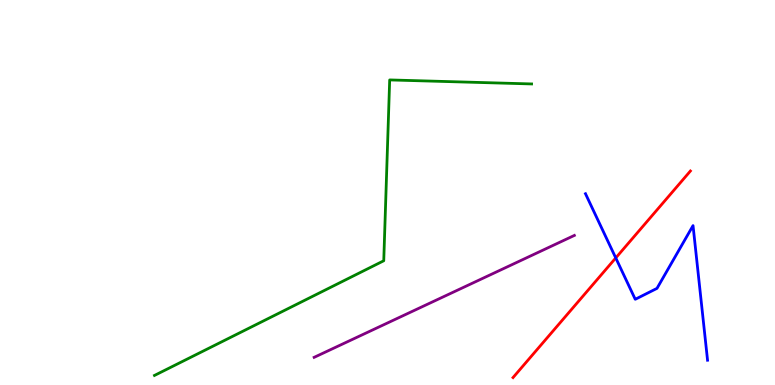[{'lines': ['blue', 'red'], 'intersections': [{'x': 7.95, 'y': 3.3}]}, {'lines': ['green', 'red'], 'intersections': []}, {'lines': ['purple', 'red'], 'intersections': []}, {'lines': ['blue', 'green'], 'intersections': []}, {'lines': ['blue', 'purple'], 'intersections': []}, {'lines': ['green', 'purple'], 'intersections': []}]